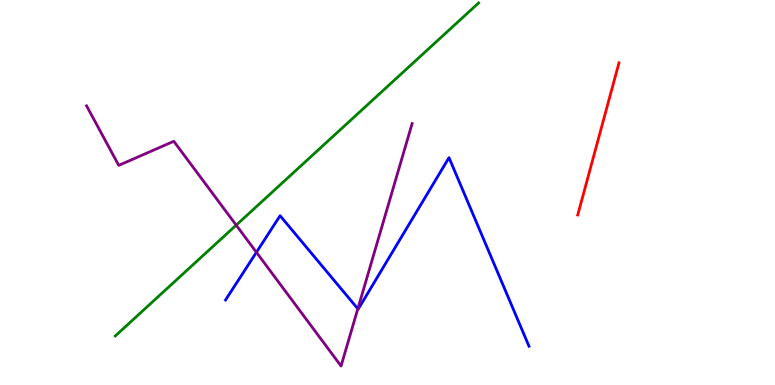[{'lines': ['blue', 'red'], 'intersections': []}, {'lines': ['green', 'red'], 'intersections': []}, {'lines': ['purple', 'red'], 'intersections': []}, {'lines': ['blue', 'green'], 'intersections': []}, {'lines': ['blue', 'purple'], 'intersections': [{'x': 3.31, 'y': 3.45}, {'x': 4.62, 'y': 1.98}]}, {'lines': ['green', 'purple'], 'intersections': [{'x': 3.05, 'y': 4.15}]}]